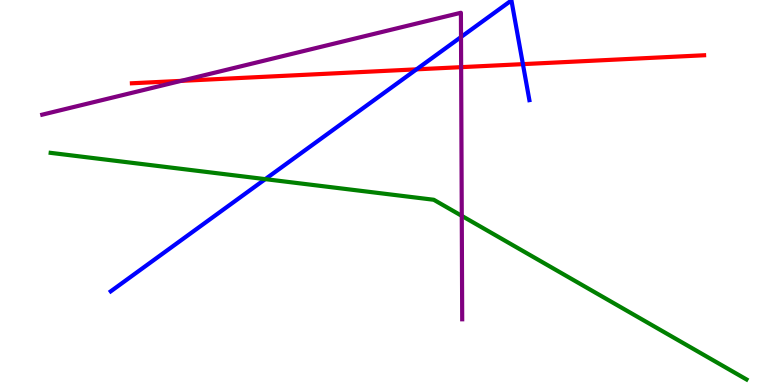[{'lines': ['blue', 'red'], 'intersections': [{'x': 5.37, 'y': 8.2}, {'x': 6.75, 'y': 8.33}]}, {'lines': ['green', 'red'], 'intersections': []}, {'lines': ['purple', 'red'], 'intersections': [{'x': 2.34, 'y': 7.9}, {'x': 5.95, 'y': 8.26}]}, {'lines': ['blue', 'green'], 'intersections': [{'x': 3.42, 'y': 5.35}]}, {'lines': ['blue', 'purple'], 'intersections': [{'x': 5.95, 'y': 9.04}]}, {'lines': ['green', 'purple'], 'intersections': [{'x': 5.96, 'y': 4.39}]}]